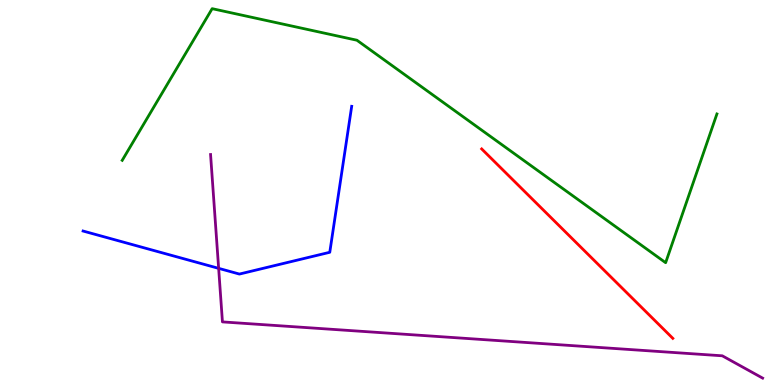[{'lines': ['blue', 'red'], 'intersections': []}, {'lines': ['green', 'red'], 'intersections': []}, {'lines': ['purple', 'red'], 'intersections': []}, {'lines': ['blue', 'green'], 'intersections': []}, {'lines': ['blue', 'purple'], 'intersections': [{'x': 2.82, 'y': 3.03}]}, {'lines': ['green', 'purple'], 'intersections': []}]